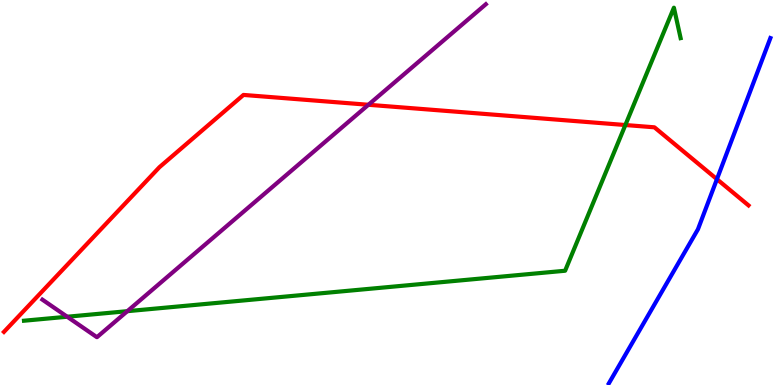[{'lines': ['blue', 'red'], 'intersections': [{'x': 9.25, 'y': 5.35}]}, {'lines': ['green', 'red'], 'intersections': [{'x': 8.07, 'y': 6.75}]}, {'lines': ['purple', 'red'], 'intersections': [{'x': 4.75, 'y': 7.28}]}, {'lines': ['blue', 'green'], 'intersections': []}, {'lines': ['blue', 'purple'], 'intersections': []}, {'lines': ['green', 'purple'], 'intersections': [{'x': 0.867, 'y': 1.77}, {'x': 1.64, 'y': 1.92}]}]